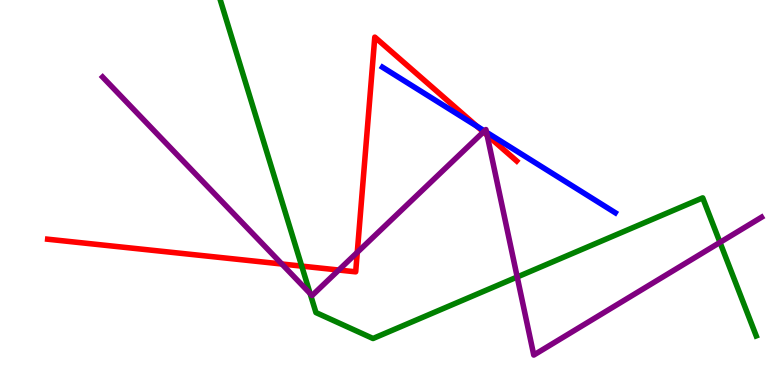[{'lines': ['blue', 'red'], 'intersections': [{'x': 6.15, 'y': 6.72}]}, {'lines': ['green', 'red'], 'intersections': [{'x': 3.89, 'y': 3.09}]}, {'lines': ['purple', 'red'], 'intersections': [{'x': 3.64, 'y': 3.14}, {'x': 4.37, 'y': 2.99}, {'x': 4.61, 'y': 3.45}, {'x': 6.24, 'y': 6.57}, {'x': 6.29, 'y': 6.49}]}, {'lines': ['blue', 'green'], 'intersections': []}, {'lines': ['blue', 'purple'], 'intersections': [{'x': 6.25, 'y': 6.6}, {'x': 6.28, 'y': 6.57}]}, {'lines': ['green', 'purple'], 'intersections': [{'x': 4.0, 'y': 2.38}, {'x': 6.67, 'y': 2.81}, {'x': 9.29, 'y': 3.7}]}]